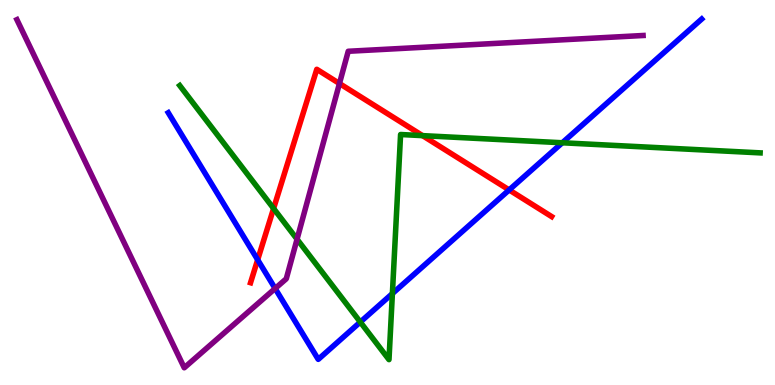[{'lines': ['blue', 'red'], 'intersections': [{'x': 3.32, 'y': 3.25}, {'x': 6.57, 'y': 5.07}]}, {'lines': ['green', 'red'], 'intersections': [{'x': 3.53, 'y': 4.58}, {'x': 5.45, 'y': 6.48}]}, {'lines': ['purple', 'red'], 'intersections': [{'x': 4.38, 'y': 7.83}]}, {'lines': ['blue', 'green'], 'intersections': [{'x': 4.65, 'y': 1.64}, {'x': 5.06, 'y': 2.37}, {'x': 7.26, 'y': 6.29}]}, {'lines': ['blue', 'purple'], 'intersections': [{'x': 3.55, 'y': 2.51}]}, {'lines': ['green', 'purple'], 'intersections': [{'x': 3.83, 'y': 3.79}]}]